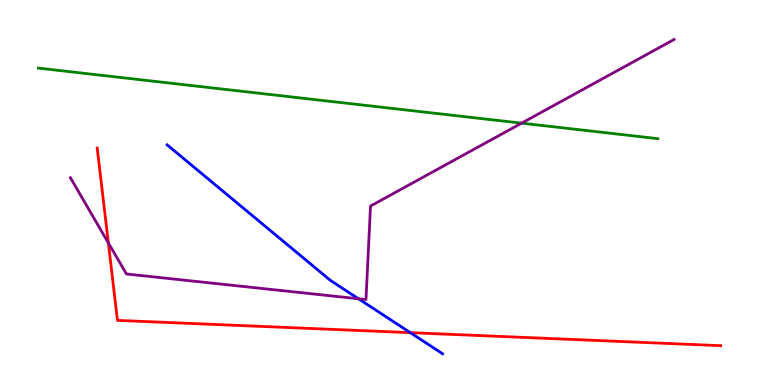[{'lines': ['blue', 'red'], 'intersections': [{'x': 5.29, 'y': 1.36}]}, {'lines': ['green', 'red'], 'intersections': []}, {'lines': ['purple', 'red'], 'intersections': [{'x': 1.4, 'y': 3.69}]}, {'lines': ['blue', 'green'], 'intersections': []}, {'lines': ['blue', 'purple'], 'intersections': [{'x': 4.63, 'y': 2.24}]}, {'lines': ['green', 'purple'], 'intersections': [{'x': 6.73, 'y': 6.8}]}]